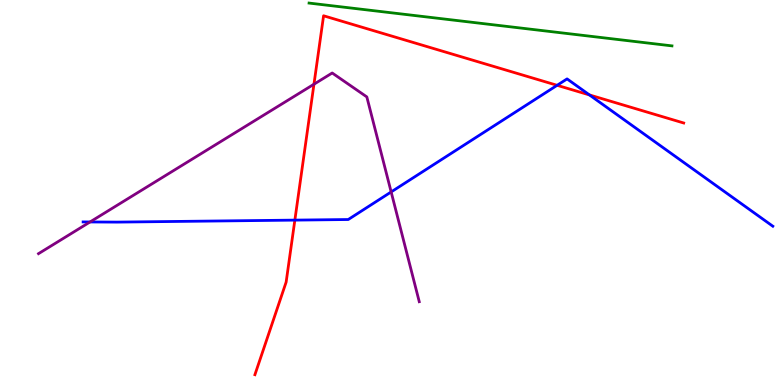[{'lines': ['blue', 'red'], 'intersections': [{'x': 3.8, 'y': 4.28}, {'x': 7.19, 'y': 7.78}, {'x': 7.61, 'y': 7.53}]}, {'lines': ['green', 'red'], 'intersections': []}, {'lines': ['purple', 'red'], 'intersections': [{'x': 4.05, 'y': 7.81}]}, {'lines': ['blue', 'green'], 'intersections': []}, {'lines': ['blue', 'purple'], 'intersections': [{'x': 1.16, 'y': 4.23}, {'x': 5.05, 'y': 5.01}]}, {'lines': ['green', 'purple'], 'intersections': []}]